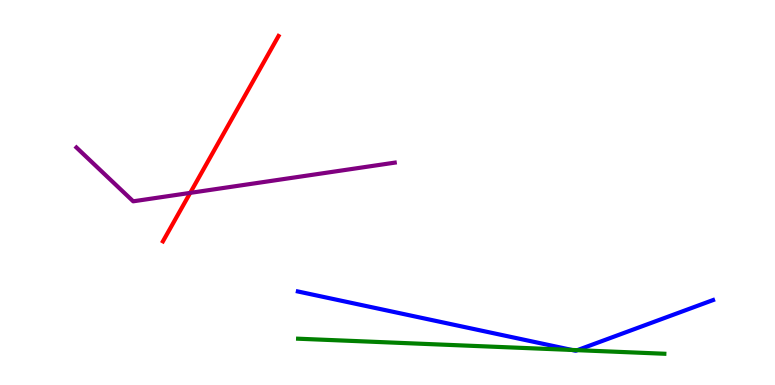[{'lines': ['blue', 'red'], 'intersections': []}, {'lines': ['green', 'red'], 'intersections': []}, {'lines': ['purple', 'red'], 'intersections': [{'x': 2.45, 'y': 4.99}]}, {'lines': ['blue', 'green'], 'intersections': [{'x': 7.38, 'y': 0.911}, {'x': 7.45, 'y': 0.905}]}, {'lines': ['blue', 'purple'], 'intersections': []}, {'lines': ['green', 'purple'], 'intersections': []}]